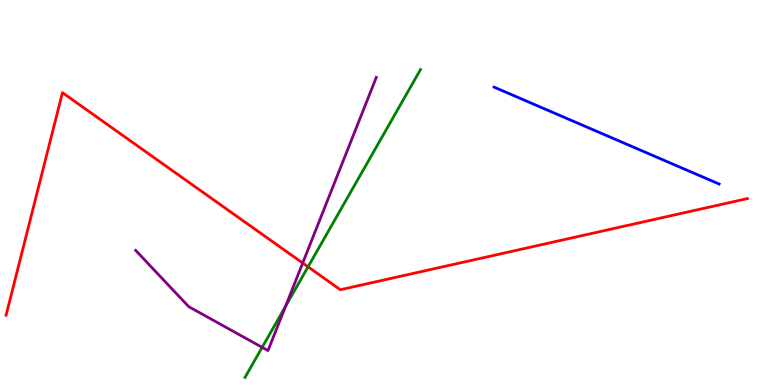[{'lines': ['blue', 'red'], 'intersections': []}, {'lines': ['green', 'red'], 'intersections': [{'x': 3.97, 'y': 3.07}]}, {'lines': ['purple', 'red'], 'intersections': [{'x': 3.91, 'y': 3.17}]}, {'lines': ['blue', 'green'], 'intersections': []}, {'lines': ['blue', 'purple'], 'intersections': []}, {'lines': ['green', 'purple'], 'intersections': [{'x': 3.38, 'y': 0.978}, {'x': 3.68, 'y': 2.04}]}]